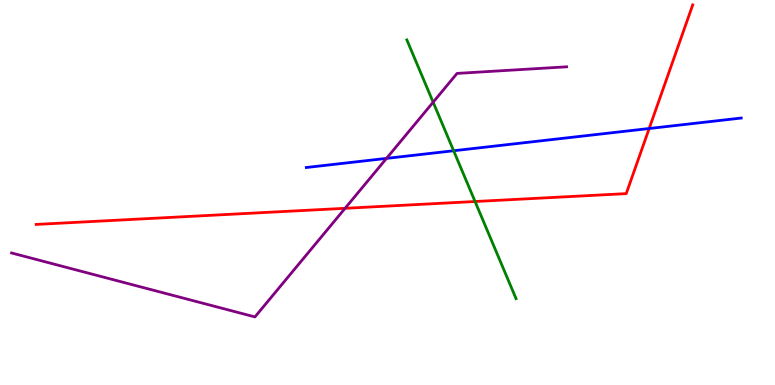[{'lines': ['blue', 'red'], 'intersections': [{'x': 8.38, 'y': 6.66}]}, {'lines': ['green', 'red'], 'intersections': [{'x': 6.13, 'y': 4.77}]}, {'lines': ['purple', 'red'], 'intersections': [{'x': 4.45, 'y': 4.59}]}, {'lines': ['blue', 'green'], 'intersections': [{'x': 5.85, 'y': 6.08}]}, {'lines': ['blue', 'purple'], 'intersections': [{'x': 4.99, 'y': 5.89}]}, {'lines': ['green', 'purple'], 'intersections': [{'x': 5.59, 'y': 7.35}]}]